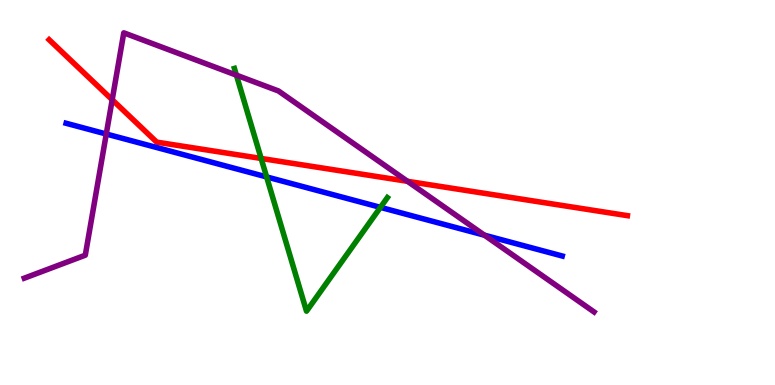[{'lines': ['blue', 'red'], 'intersections': []}, {'lines': ['green', 'red'], 'intersections': [{'x': 3.37, 'y': 5.88}]}, {'lines': ['purple', 'red'], 'intersections': [{'x': 1.45, 'y': 7.41}, {'x': 5.26, 'y': 5.29}]}, {'lines': ['blue', 'green'], 'intersections': [{'x': 3.44, 'y': 5.4}, {'x': 4.91, 'y': 4.61}]}, {'lines': ['blue', 'purple'], 'intersections': [{'x': 1.37, 'y': 6.52}, {'x': 6.25, 'y': 3.89}]}, {'lines': ['green', 'purple'], 'intersections': [{'x': 3.05, 'y': 8.05}]}]